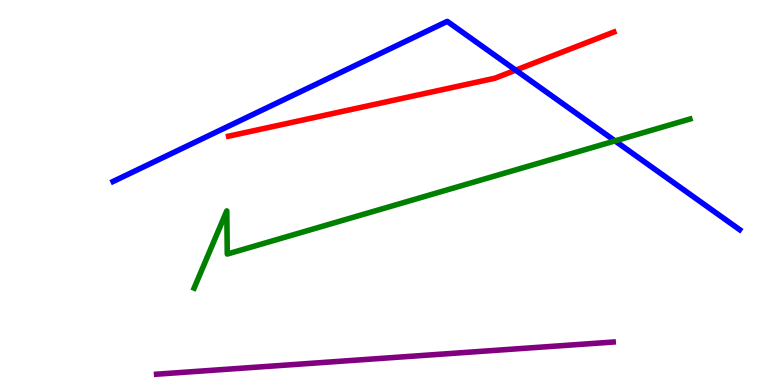[{'lines': ['blue', 'red'], 'intersections': [{'x': 6.65, 'y': 8.18}]}, {'lines': ['green', 'red'], 'intersections': []}, {'lines': ['purple', 'red'], 'intersections': []}, {'lines': ['blue', 'green'], 'intersections': [{'x': 7.94, 'y': 6.34}]}, {'lines': ['blue', 'purple'], 'intersections': []}, {'lines': ['green', 'purple'], 'intersections': []}]